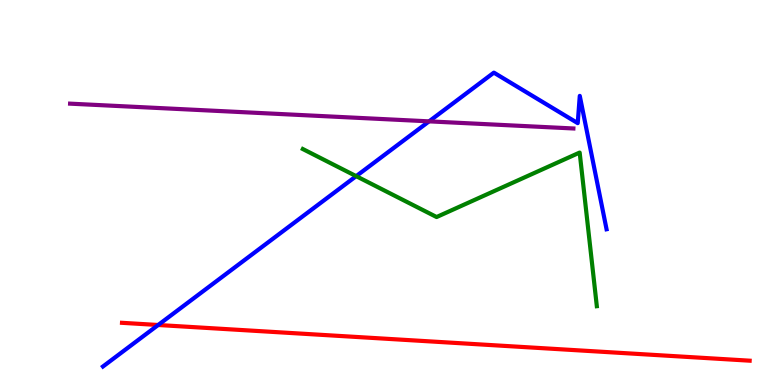[{'lines': ['blue', 'red'], 'intersections': [{'x': 2.04, 'y': 1.56}]}, {'lines': ['green', 'red'], 'intersections': []}, {'lines': ['purple', 'red'], 'intersections': []}, {'lines': ['blue', 'green'], 'intersections': [{'x': 4.6, 'y': 5.42}]}, {'lines': ['blue', 'purple'], 'intersections': [{'x': 5.54, 'y': 6.85}]}, {'lines': ['green', 'purple'], 'intersections': []}]